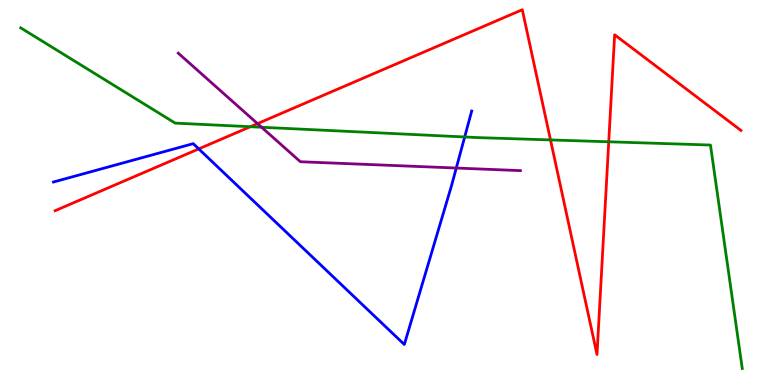[{'lines': ['blue', 'red'], 'intersections': [{'x': 2.56, 'y': 6.13}]}, {'lines': ['green', 'red'], 'intersections': [{'x': 3.23, 'y': 6.71}, {'x': 7.1, 'y': 6.37}, {'x': 7.85, 'y': 6.32}]}, {'lines': ['purple', 'red'], 'intersections': [{'x': 3.32, 'y': 6.79}]}, {'lines': ['blue', 'green'], 'intersections': [{'x': 6.0, 'y': 6.44}]}, {'lines': ['blue', 'purple'], 'intersections': [{'x': 5.89, 'y': 5.64}]}, {'lines': ['green', 'purple'], 'intersections': [{'x': 3.38, 'y': 6.69}]}]